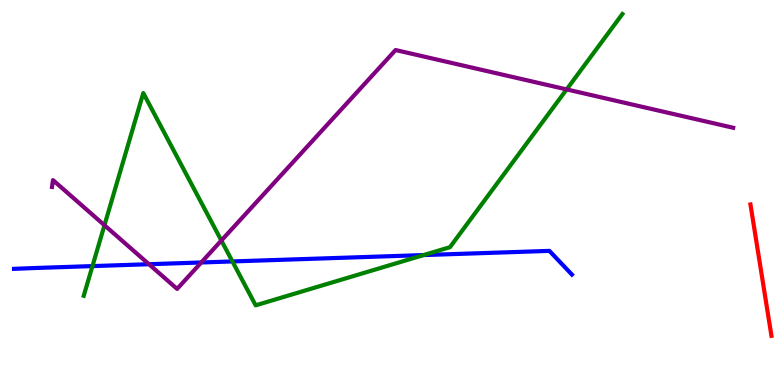[{'lines': ['blue', 'red'], 'intersections': []}, {'lines': ['green', 'red'], 'intersections': []}, {'lines': ['purple', 'red'], 'intersections': []}, {'lines': ['blue', 'green'], 'intersections': [{'x': 1.19, 'y': 3.09}, {'x': 3.0, 'y': 3.21}, {'x': 5.47, 'y': 3.37}]}, {'lines': ['blue', 'purple'], 'intersections': [{'x': 1.92, 'y': 3.14}, {'x': 2.6, 'y': 3.18}]}, {'lines': ['green', 'purple'], 'intersections': [{'x': 1.35, 'y': 4.15}, {'x': 2.86, 'y': 3.75}, {'x': 7.31, 'y': 7.68}]}]